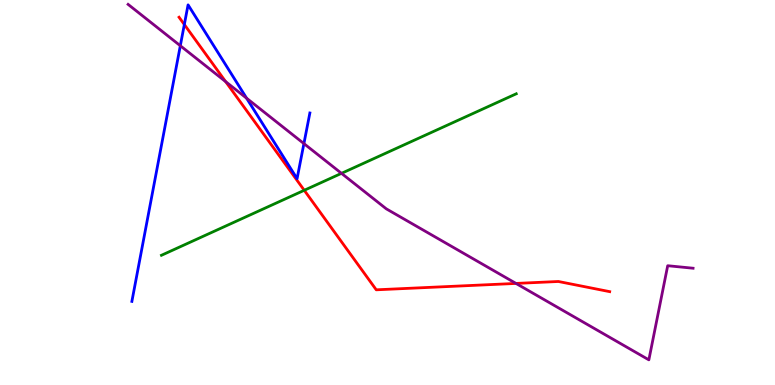[{'lines': ['blue', 'red'], 'intersections': [{'x': 2.38, 'y': 9.36}]}, {'lines': ['green', 'red'], 'intersections': [{'x': 3.93, 'y': 5.06}]}, {'lines': ['purple', 'red'], 'intersections': [{'x': 2.91, 'y': 7.88}, {'x': 6.66, 'y': 2.64}]}, {'lines': ['blue', 'green'], 'intersections': []}, {'lines': ['blue', 'purple'], 'intersections': [{'x': 2.33, 'y': 8.81}, {'x': 3.18, 'y': 7.45}, {'x': 3.92, 'y': 6.27}]}, {'lines': ['green', 'purple'], 'intersections': [{'x': 4.41, 'y': 5.5}]}]